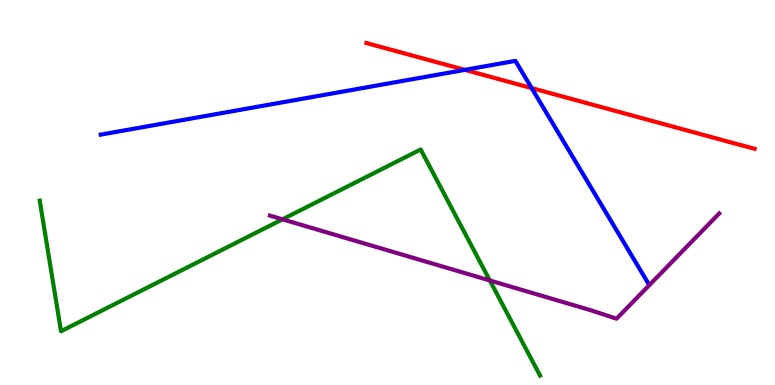[{'lines': ['blue', 'red'], 'intersections': [{'x': 6.0, 'y': 8.19}, {'x': 6.86, 'y': 7.71}]}, {'lines': ['green', 'red'], 'intersections': []}, {'lines': ['purple', 'red'], 'intersections': []}, {'lines': ['blue', 'green'], 'intersections': []}, {'lines': ['blue', 'purple'], 'intersections': []}, {'lines': ['green', 'purple'], 'intersections': [{'x': 3.65, 'y': 4.3}, {'x': 6.32, 'y': 2.71}]}]